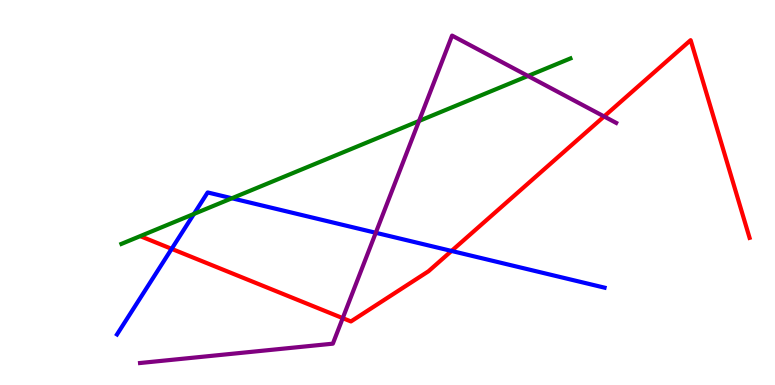[{'lines': ['blue', 'red'], 'intersections': [{'x': 2.21, 'y': 3.54}, {'x': 5.83, 'y': 3.48}]}, {'lines': ['green', 'red'], 'intersections': []}, {'lines': ['purple', 'red'], 'intersections': [{'x': 4.42, 'y': 1.74}, {'x': 7.79, 'y': 6.98}]}, {'lines': ['blue', 'green'], 'intersections': [{'x': 2.5, 'y': 4.44}, {'x': 2.99, 'y': 4.85}]}, {'lines': ['blue', 'purple'], 'intersections': [{'x': 4.85, 'y': 3.95}]}, {'lines': ['green', 'purple'], 'intersections': [{'x': 5.41, 'y': 6.86}, {'x': 6.81, 'y': 8.03}]}]